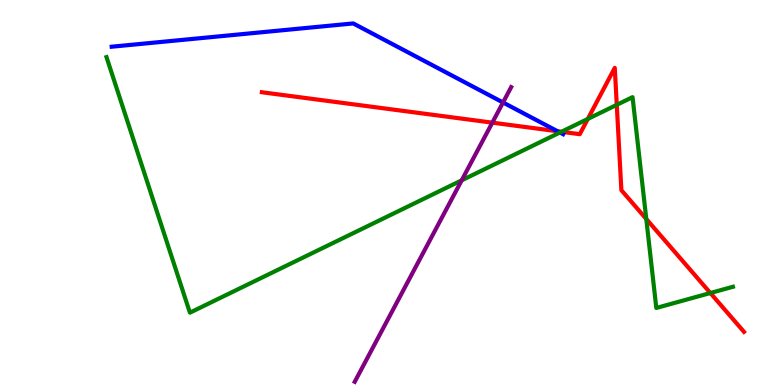[{'lines': ['blue', 'red'], 'intersections': [{'x': 7.19, 'y': 6.59}]}, {'lines': ['green', 'red'], 'intersections': [{'x': 7.24, 'y': 6.58}, {'x': 7.58, 'y': 6.91}, {'x': 7.96, 'y': 7.28}, {'x': 8.34, 'y': 4.31}, {'x': 9.17, 'y': 2.39}]}, {'lines': ['purple', 'red'], 'intersections': [{'x': 6.35, 'y': 6.81}]}, {'lines': ['blue', 'green'], 'intersections': [{'x': 7.22, 'y': 6.56}]}, {'lines': ['blue', 'purple'], 'intersections': [{'x': 6.49, 'y': 7.34}]}, {'lines': ['green', 'purple'], 'intersections': [{'x': 5.96, 'y': 5.32}]}]